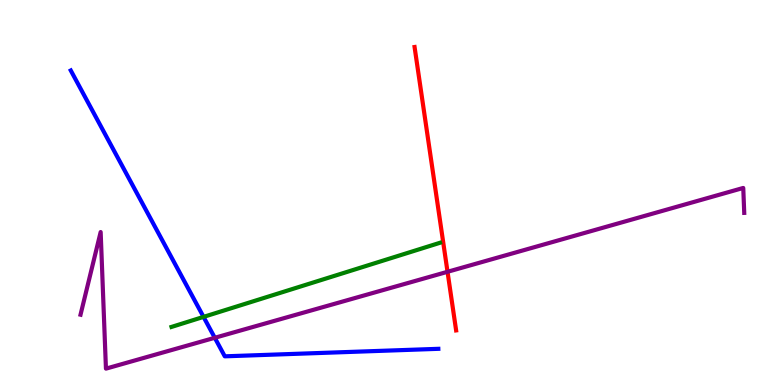[{'lines': ['blue', 'red'], 'intersections': []}, {'lines': ['green', 'red'], 'intersections': []}, {'lines': ['purple', 'red'], 'intersections': [{'x': 5.77, 'y': 2.94}]}, {'lines': ['blue', 'green'], 'intersections': [{'x': 2.63, 'y': 1.77}]}, {'lines': ['blue', 'purple'], 'intersections': [{'x': 2.77, 'y': 1.23}]}, {'lines': ['green', 'purple'], 'intersections': []}]